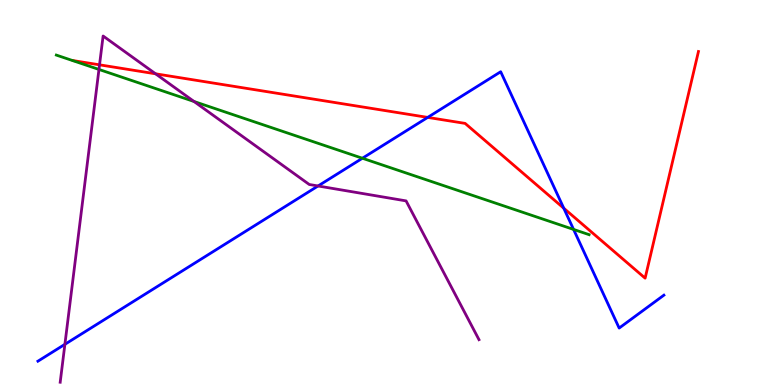[{'lines': ['blue', 'red'], 'intersections': [{'x': 5.52, 'y': 6.95}, {'x': 7.27, 'y': 4.59}]}, {'lines': ['green', 'red'], 'intersections': []}, {'lines': ['purple', 'red'], 'intersections': [{'x': 1.28, 'y': 8.32}, {'x': 2.01, 'y': 8.08}]}, {'lines': ['blue', 'green'], 'intersections': [{'x': 4.68, 'y': 5.89}, {'x': 7.4, 'y': 4.04}]}, {'lines': ['blue', 'purple'], 'intersections': [{'x': 0.837, 'y': 1.06}, {'x': 4.1, 'y': 5.17}]}, {'lines': ['green', 'purple'], 'intersections': [{'x': 1.28, 'y': 8.2}, {'x': 2.5, 'y': 7.36}]}]